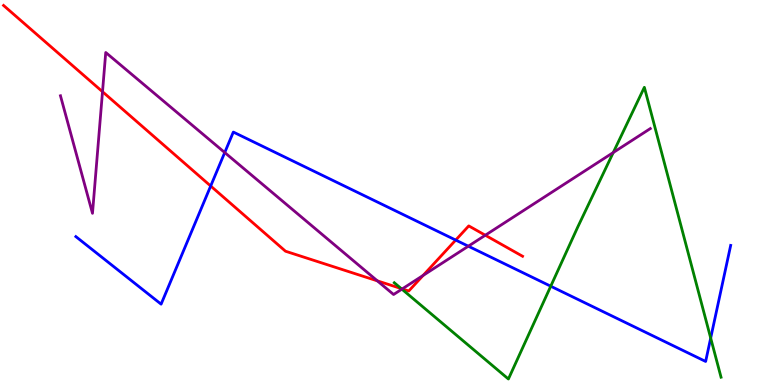[{'lines': ['blue', 'red'], 'intersections': [{'x': 2.72, 'y': 5.17}, {'x': 5.88, 'y': 3.76}]}, {'lines': ['green', 'red'], 'intersections': [{'x': 5.18, 'y': 2.51}]}, {'lines': ['purple', 'red'], 'intersections': [{'x': 1.32, 'y': 7.62}, {'x': 4.87, 'y': 2.71}, {'x': 5.19, 'y': 2.5}, {'x': 5.46, 'y': 2.85}, {'x': 6.26, 'y': 3.89}]}, {'lines': ['blue', 'green'], 'intersections': [{'x': 7.11, 'y': 2.57}, {'x': 9.17, 'y': 1.22}]}, {'lines': ['blue', 'purple'], 'intersections': [{'x': 2.9, 'y': 6.04}, {'x': 6.04, 'y': 3.61}]}, {'lines': ['green', 'purple'], 'intersections': [{'x': 5.19, 'y': 2.49}, {'x': 7.91, 'y': 6.04}]}]